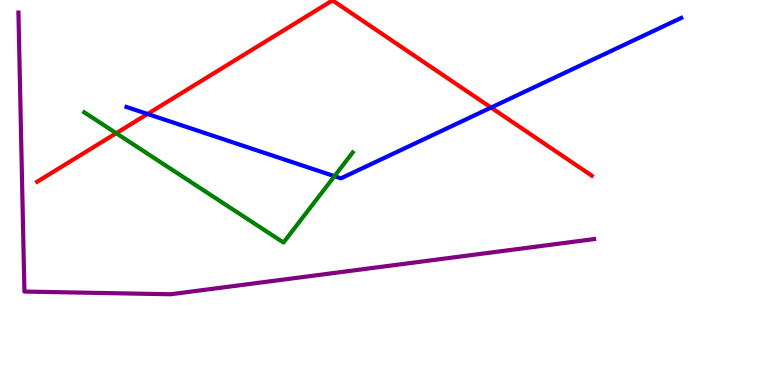[{'lines': ['blue', 'red'], 'intersections': [{'x': 1.9, 'y': 7.04}, {'x': 6.34, 'y': 7.21}]}, {'lines': ['green', 'red'], 'intersections': [{'x': 1.5, 'y': 6.54}]}, {'lines': ['purple', 'red'], 'intersections': []}, {'lines': ['blue', 'green'], 'intersections': [{'x': 4.32, 'y': 5.42}]}, {'lines': ['blue', 'purple'], 'intersections': []}, {'lines': ['green', 'purple'], 'intersections': []}]